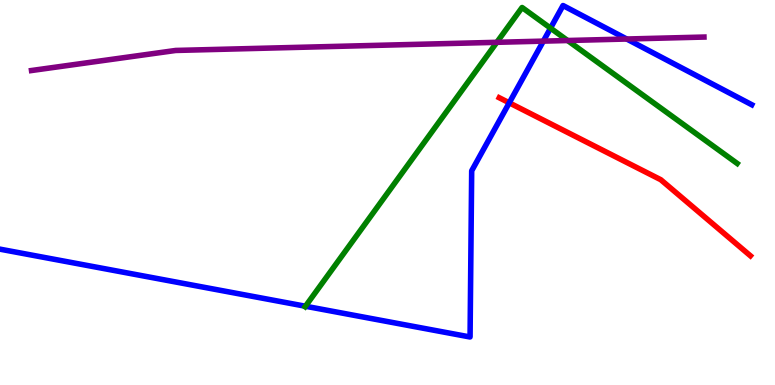[{'lines': ['blue', 'red'], 'intersections': [{'x': 6.57, 'y': 7.33}]}, {'lines': ['green', 'red'], 'intersections': []}, {'lines': ['purple', 'red'], 'intersections': []}, {'lines': ['blue', 'green'], 'intersections': [{'x': 3.94, 'y': 2.05}, {'x': 7.1, 'y': 9.27}]}, {'lines': ['blue', 'purple'], 'intersections': [{'x': 7.01, 'y': 8.93}, {'x': 8.09, 'y': 8.99}]}, {'lines': ['green', 'purple'], 'intersections': [{'x': 6.41, 'y': 8.9}, {'x': 7.32, 'y': 8.95}]}]